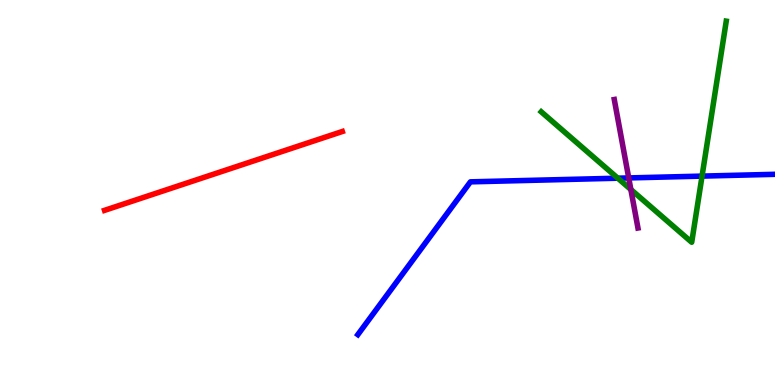[{'lines': ['blue', 'red'], 'intersections': []}, {'lines': ['green', 'red'], 'intersections': []}, {'lines': ['purple', 'red'], 'intersections': []}, {'lines': ['blue', 'green'], 'intersections': [{'x': 7.97, 'y': 5.37}, {'x': 9.06, 'y': 5.43}]}, {'lines': ['blue', 'purple'], 'intersections': [{'x': 8.11, 'y': 5.38}]}, {'lines': ['green', 'purple'], 'intersections': [{'x': 8.14, 'y': 5.08}]}]